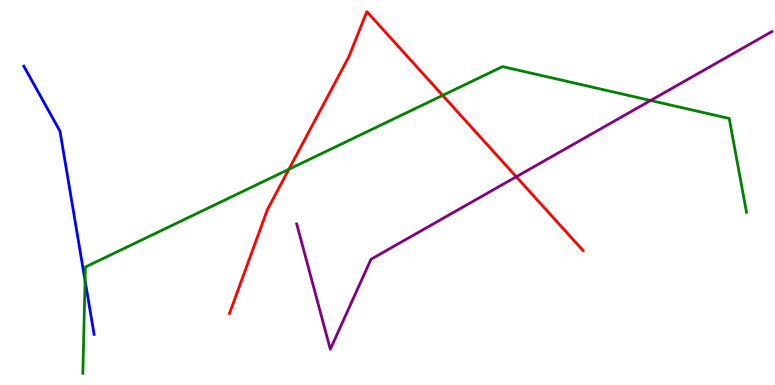[{'lines': ['blue', 'red'], 'intersections': []}, {'lines': ['green', 'red'], 'intersections': [{'x': 3.73, 'y': 5.6}, {'x': 5.71, 'y': 7.52}]}, {'lines': ['purple', 'red'], 'intersections': [{'x': 6.66, 'y': 5.41}]}, {'lines': ['blue', 'green'], 'intersections': [{'x': 1.1, 'y': 2.71}]}, {'lines': ['blue', 'purple'], 'intersections': []}, {'lines': ['green', 'purple'], 'intersections': [{'x': 8.39, 'y': 7.39}]}]